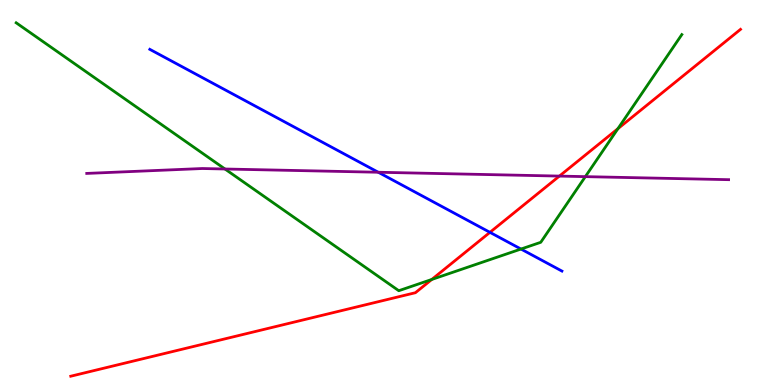[{'lines': ['blue', 'red'], 'intersections': [{'x': 6.32, 'y': 3.97}]}, {'lines': ['green', 'red'], 'intersections': [{'x': 5.57, 'y': 2.74}, {'x': 7.97, 'y': 6.66}]}, {'lines': ['purple', 'red'], 'intersections': [{'x': 7.22, 'y': 5.43}]}, {'lines': ['blue', 'green'], 'intersections': [{'x': 6.72, 'y': 3.53}]}, {'lines': ['blue', 'purple'], 'intersections': [{'x': 4.88, 'y': 5.53}]}, {'lines': ['green', 'purple'], 'intersections': [{'x': 2.9, 'y': 5.61}, {'x': 7.55, 'y': 5.41}]}]